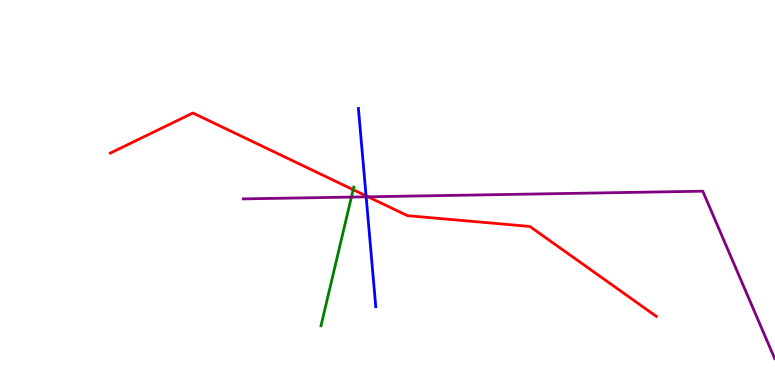[{'lines': ['blue', 'red'], 'intersections': [{'x': 4.72, 'y': 4.91}]}, {'lines': ['green', 'red'], 'intersections': [{'x': 4.56, 'y': 5.07}]}, {'lines': ['purple', 'red'], 'intersections': [{'x': 4.75, 'y': 4.89}]}, {'lines': ['blue', 'green'], 'intersections': []}, {'lines': ['blue', 'purple'], 'intersections': [{'x': 4.72, 'y': 4.89}]}, {'lines': ['green', 'purple'], 'intersections': [{'x': 4.53, 'y': 4.88}]}]